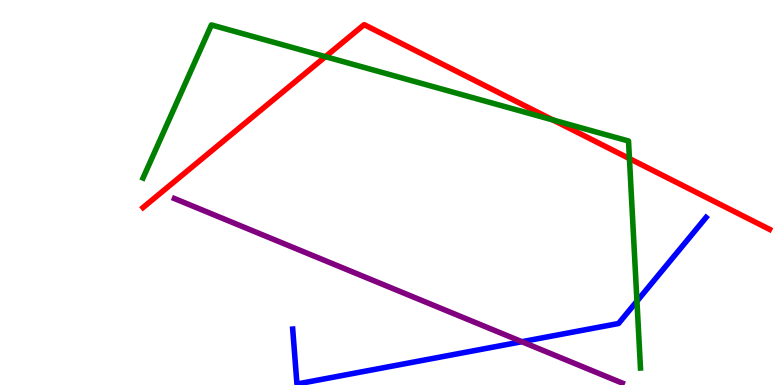[{'lines': ['blue', 'red'], 'intersections': []}, {'lines': ['green', 'red'], 'intersections': [{'x': 4.2, 'y': 8.53}, {'x': 7.14, 'y': 6.88}, {'x': 8.12, 'y': 5.88}]}, {'lines': ['purple', 'red'], 'intersections': []}, {'lines': ['blue', 'green'], 'intersections': [{'x': 8.22, 'y': 2.18}]}, {'lines': ['blue', 'purple'], 'intersections': [{'x': 6.73, 'y': 1.12}]}, {'lines': ['green', 'purple'], 'intersections': []}]